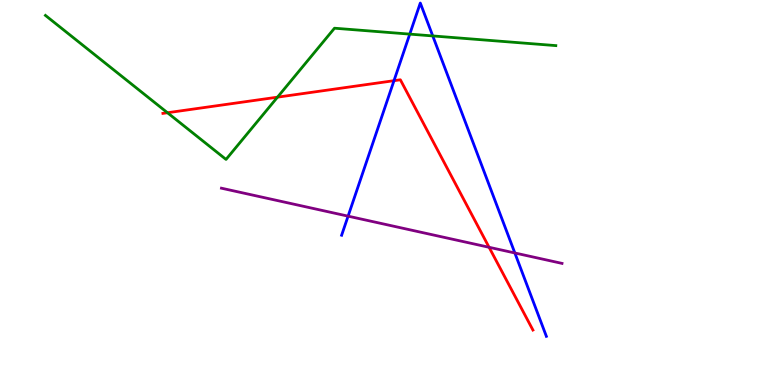[{'lines': ['blue', 'red'], 'intersections': [{'x': 5.08, 'y': 7.9}]}, {'lines': ['green', 'red'], 'intersections': [{'x': 2.16, 'y': 7.07}, {'x': 3.58, 'y': 7.48}]}, {'lines': ['purple', 'red'], 'intersections': [{'x': 6.31, 'y': 3.58}]}, {'lines': ['blue', 'green'], 'intersections': [{'x': 5.29, 'y': 9.11}, {'x': 5.58, 'y': 9.07}]}, {'lines': ['blue', 'purple'], 'intersections': [{'x': 4.49, 'y': 4.39}, {'x': 6.64, 'y': 3.43}]}, {'lines': ['green', 'purple'], 'intersections': []}]